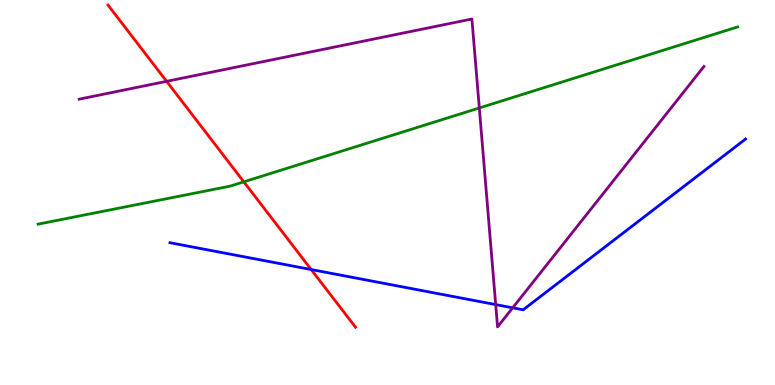[{'lines': ['blue', 'red'], 'intersections': [{'x': 4.02, 'y': 3.0}]}, {'lines': ['green', 'red'], 'intersections': [{'x': 3.15, 'y': 5.28}]}, {'lines': ['purple', 'red'], 'intersections': [{'x': 2.15, 'y': 7.89}]}, {'lines': ['blue', 'green'], 'intersections': []}, {'lines': ['blue', 'purple'], 'intersections': [{'x': 6.4, 'y': 2.09}, {'x': 6.62, 'y': 2.0}]}, {'lines': ['green', 'purple'], 'intersections': [{'x': 6.18, 'y': 7.2}]}]